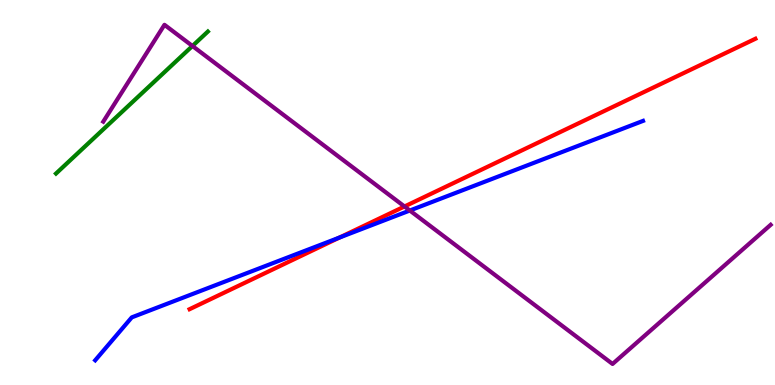[{'lines': ['blue', 'red'], 'intersections': [{'x': 4.38, 'y': 3.83}]}, {'lines': ['green', 'red'], 'intersections': []}, {'lines': ['purple', 'red'], 'intersections': [{'x': 5.22, 'y': 4.64}]}, {'lines': ['blue', 'green'], 'intersections': []}, {'lines': ['blue', 'purple'], 'intersections': [{'x': 5.29, 'y': 4.53}]}, {'lines': ['green', 'purple'], 'intersections': [{'x': 2.48, 'y': 8.81}]}]